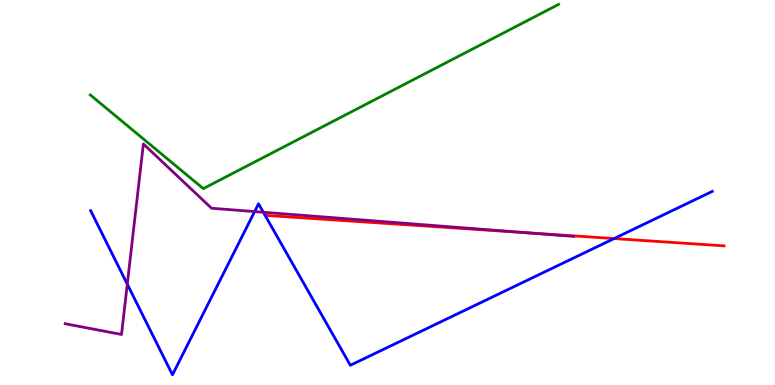[{'lines': ['blue', 'red'], 'intersections': [{'x': 7.92, 'y': 3.8}]}, {'lines': ['green', 'red'], 'intersections': []}, {'lines': ['purple', 'red'], 'intersections': [{'x': 6.79, 'y': 3.95}]}, {'lines': ['blue', 'green'], 'intersections': []}, {'lines': ['blue', 'purple'], 'intersections': [{'x': 1.64, 'y': 2.62}, {'x': 3.29, 'y': 4.5}, {'x': 3.4, 'y': 4.49}]}, {'lines': ['green', 'purple'], 'intersections': []}]